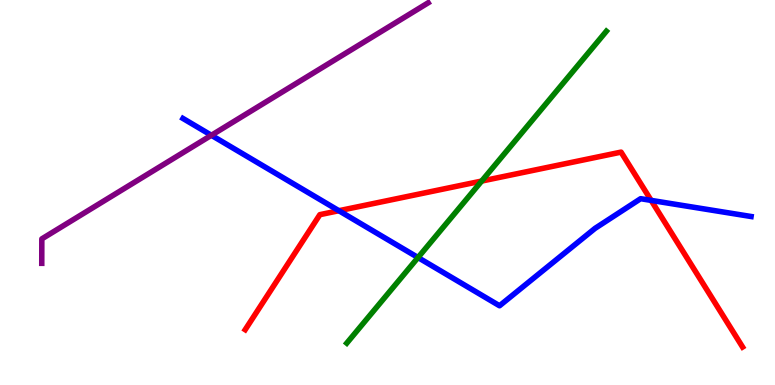[{'lines': ['blue', 'red'], 'intersections': [{'x': 4.37, 'y': 4.53}, {'x': 8.4, 'y': 4.8}]}, {'lines': ['green', 'red'], 'intersections': [{'x': 6.21, 'y': 5.3}]}, {'lines': ['purple', 'red'], 'intersections': []}, {'lines': ['blue', 'green'], 'intersections': [{'x': 5.39, 'y': 3.31}]}, {'lines': ['blue', 'purple'], 'intersections': [{'x': 2.73, 'y': 6.49}]}, {'lines': ['green', 'purple'], 'intersections': []}]